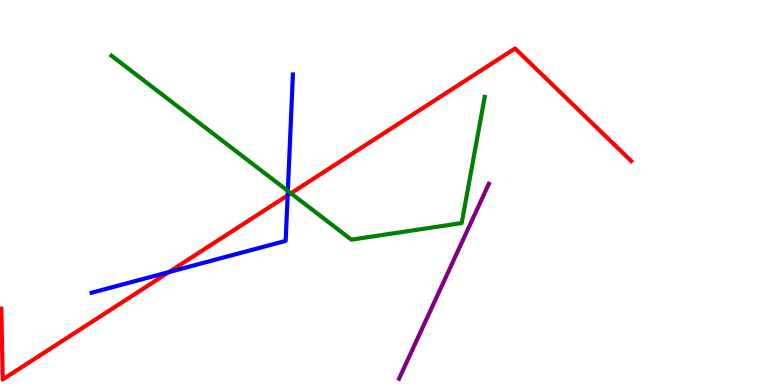[{'lines': ['blue', 'red'], 'intersections': [{'x': 2.18, 'y': 2.93}, {'x': 3.71, 'y': 4.92}]}, {'lines': ['green', 'red'], 'intersections': [{'x': 3.75, 'y': 4.98}]}, {'lines': ['purple', 'red'], 'intersections': []}, {'lines': ['blue', 'green'], 'intersections': [{'x': 3.71, 'y': 5.04}]}, {'lines': ['blue', 'purple'], 'intersections': []}, {'lines': ['green', 'purple'], 'intersections': []}]